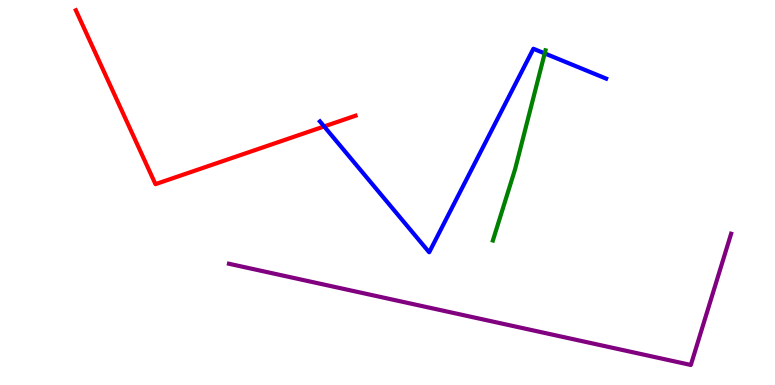[{'lines': ['blue', 'red'], 'intersections': [{'x': 4.18, 'y': 6.72}]}, {'lines': ['green', 'red'], 'intersections': []}, {'lines': ['purple', 'red'], 'intersections': []}, {'lines': ['blue', 'green'], 'intersections': [{'x': 7.03, 'y': 8.61}]}, {'lines': ['blue', 'purple'], 'intersections': []}, {'lines': ['green', 'purple'], 'intersections': []}]